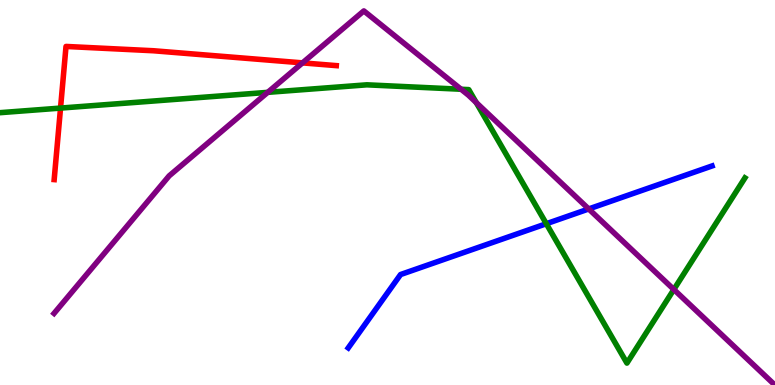[{'lines': ['blue', 'red'], 'intersections': []}, {'lines': ['green', 'red'], 'intersections': [{'x': 0.781, 'y': 7.19}]}, {'lines': ['purple', 'red'], 'intersections': [{'x': 3.9, 'y': 8.37}]}, {'lines': ['blue', 'green'], 'intersections': [{'x': 7.05, 'y': 4.19}]}, {'lines': ['blue', 'purple'], 'intersections': [{'x': 7.6, 'y': 4.57}]}, {'lines': ['green', 'purple'], 'intersections': [{'x': 3.45, 'y': 7.6}, {'x': 5.95, 'y': 7.68}, {'x': 6.15, 'y': 7.34}, {'x': 8.69, 'y': 2.48}]}]